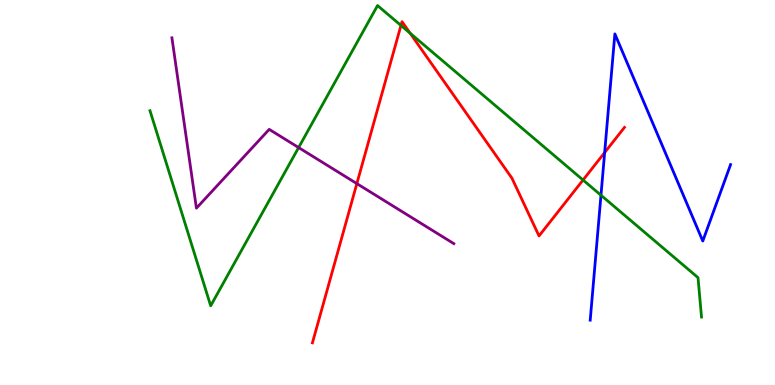[{'lines': ['blue', 'red'], 'intersections': [{'x': 7.8, 'y': 6.04}]}, {'lines': ['green', 'red'], 'intersections': [{'x': 5.17, 'y': 9.34}, {'x': 5.29, 'y': 9.14}, {'x': 7.52, 'y': 5.32}]}, {'lines': ['purple', 'red'], 'intersections': [{'x': 4.6, 'y': 5.23}]}, {'lines': ['blue', 'green'], 'intersections': [{'x': 7.75, 'y': 4.93}]}, {'lines': ['blue', 'purple'], 'intersections': []}, {'lines': ['green', 'purple'], 'intersections': [{'x': 3.85, 'y': 6.17}]}]